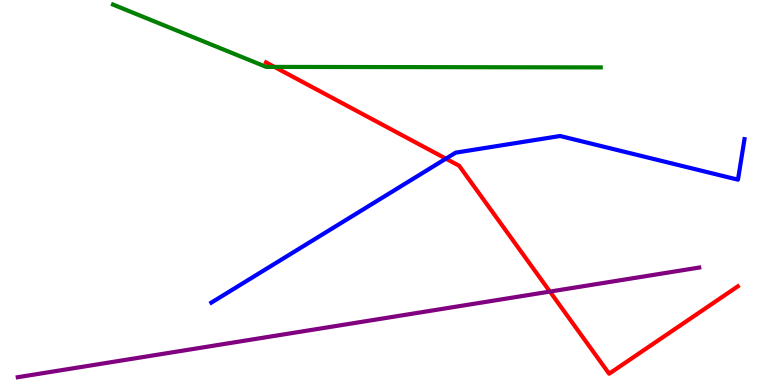[{'lines': ['blue', 'red'], 'intersections': [{'x': 5.75, 'y': 5.88}]}, {'lines': ['green', 'red'], 'intersections': [{'x': 3.54, 'y': 8.26}]}, {'lines': ['purple', 'red'], 'intersections': [{'x': 7.1, 'y': 2.43}]}, {'lines': ['blue', 'green'], 'intersections': []}, {'lines': ['blue', 'purple'], 'intersections': []}, {'lines': ['green', 'purple'], 'intersections': []}]